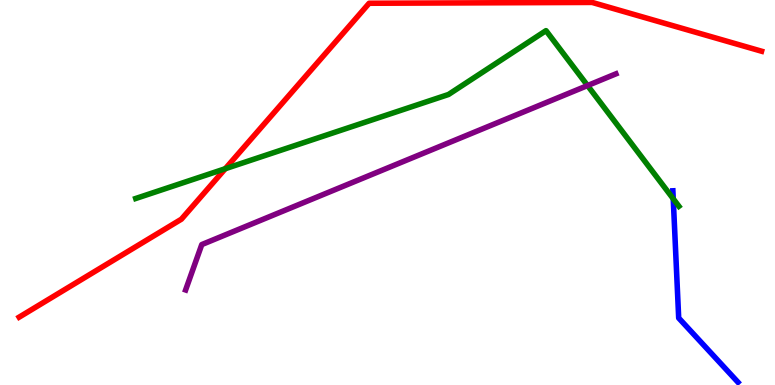[{'lines': ['blue', 'red'], 'intersections': []}, {'lines': ['green', 'red'], 'intersections': [{'x': 2.91, 'y': 5.62}]}, {'lines': ['purple', 'red'], 'intersections': []}, {'lines': ['blue', 'green'], 'intersections': [{'x': 8.69, 'y': 4.84}]}, {'lines': ['blue', 'purple'], 'intersections': []}, {'lines': ['green', 'purple'], 'intersections': [{'x': 7.58, 'y': 7.78}]}]